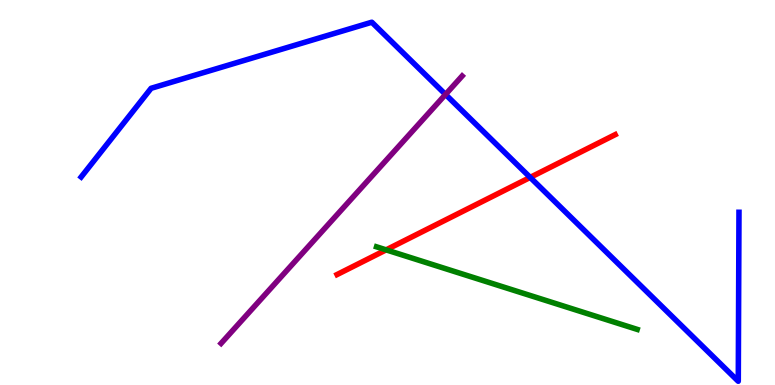[{'lines': ['blue', 'red'], 'intersections': [{'x': 6.84, 'y': 5.39}]}, {'lines': ['green', 'red'], 'intersections': [{'x': 4.98, 'y': 3.51}]}, {'lines': ['purple', 'red'], 'intersections': []}, {'lines': ['blue', 'green'], 'intersections': []}, {'lines': ['blue', 'purple'], 'intersections': [{'x': 5.75, 'y': 7.55}]}, {'lines': ['green', 'purple'], 'intersections': []}]